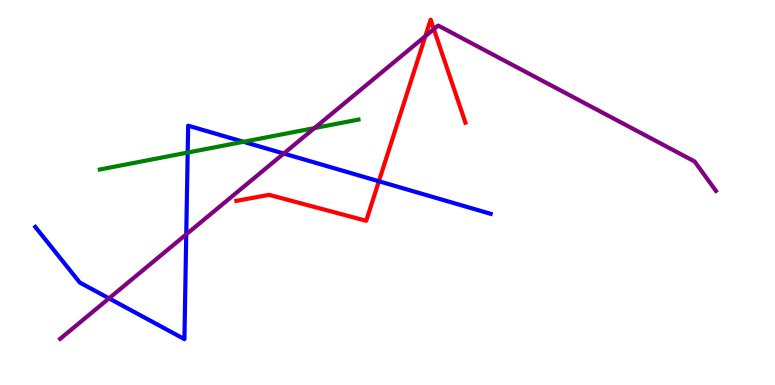[{'lines': ['blue', 'red'], 'intersections': [{'x': 4.89, 'y': 5.29}]}, {'lines': ['green', 'red'], 'intersections': []}, {'lines': ['purple', 'red'], 'intersections': [{'x': 5.49, 'y': 9.06}, {'x': 5.6, 'y': 9.24}]}, {'lines': ['blue', 'green'], 'intersections': [{'x': 2.42, 'y': 6.04}, {'x': 3.14, 'y': 6.32}]}, {'lines': ['blue', 'purple'], 'intersections': [{'x': 1.41, 'y': 2.25}, {'x': 2.4, 'y': 3.91}, {'x': 3.66, 'y': 6.01}]}, {'lines': ['green', 'purple'], 'intersections': [{'x': 4.06, 'y': 6.67}]}]